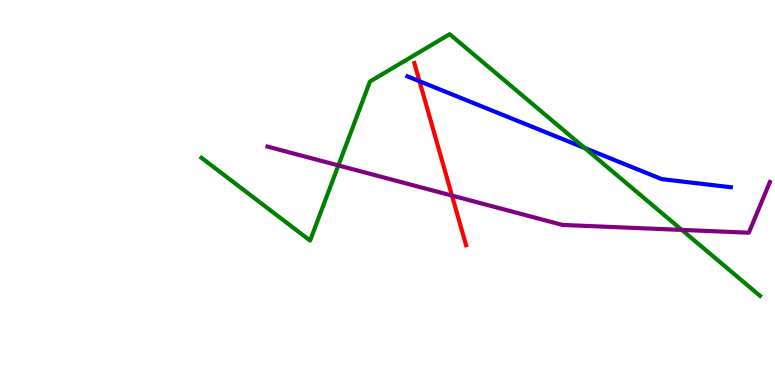[{'lines': ['blue', 'red'], 'intersections': [{'x': 5.41, 'y': 7.89}]}, {'lines': ['green', 'red'], 'intersections': []}, {'lines': ['purple', 'red'], 'intersections': [{'x': 5.83, 'y': 4.92}]}, {'lines': ['blue', 'green'], 'intersections': [{'x': 7.54, 'y': 6.16}]}, {'lines': ['blue', 'purple'], 'intersections': []}, {'lines': ['green', 'purple'], 'intersections': [{'x': 4.37, 'y': 5.7}, {'x': 8.8, 'y': 4.03}]}]